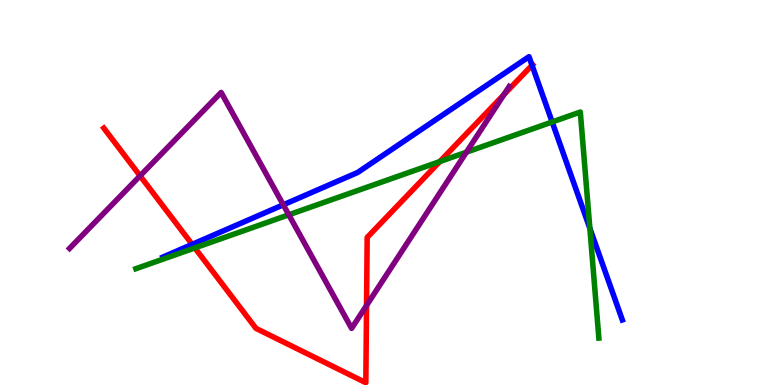[{'lines': ['blue', 'red'], 'intersections': [{'x': 2.48, 'y': 3.65}, {'x': 6.86, 'y': 8.31}]}, {'lines': ['green', 'red'], 'intersections': [{'x': 2.51, 'y': 3.56}, {'x': 5.67, 'y': 5.8}]}, {'lines': ['purple', 'red'], 'intersections': [{'x': 1.81, 'y': 5.43}, {'x': 4.73, 'y': 2.07}, {'x': 6.5, 'y': 7.54}]}, {'lines': ['blue', 'green'], 'intersections': [{'x': 7.12, 'y': 6.83}, {'x': 7.61, 'y': 4.07}]}, {'lines': ['blue', 'purple'], 'intersections': [{'x': 3.66, 'y': 4.68}]}, {'lines': ['green', 'purple'], 'intersections': [{'x': 3.73, 'y': 4.42}, {'x': 6.02, 'y': 6.05}]}]